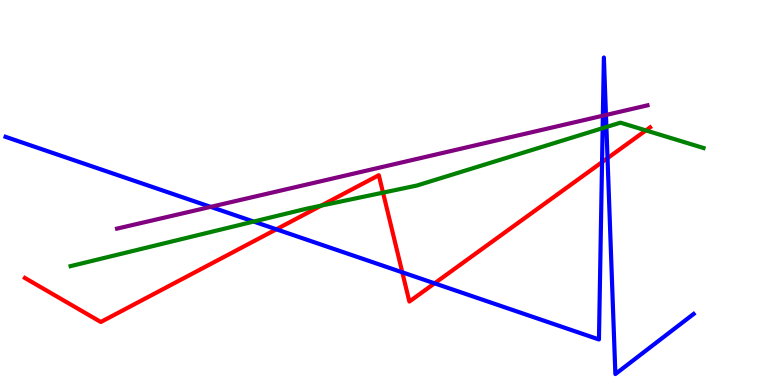[{'lines': ['blue', 'red'], 'intersections': [{'x': 3.57, 'y': 4.04}, {'x': 5.19, 'y': 2.93}, {'x': 5.61, 'y': 2.64}, {'x': 7.77, 'y': 5.79}, {'x': 7.84, 'y': 5.89}]}, {'lines': ['green', 'red'], 'intersections': [{'x': 4.14, 'y': 4.66}, {'x': 4.94, 'y': 5.0}, {'x': 8.33, 'y': 6.61}]}, {'lines': ['purple', 'red'], 'intersections': []}, {'lines': ['blue', 'green'], 'intersections': [{'x': 3.27, 'y': 4.25}, {'x': 7.78, 'y': 6.67}, {'x': 7.82, 'y': 6.7}]}, {'lines': ['blue', 'purple'], 'intersections': [{'x': 2.72, 'y': 4.63}, {'x': 7.78, 'y': 6.99}, {'x': 7.82, 'y': 7.01}]}, {'lines': ['green', 'purple'], 'intersections': []}]